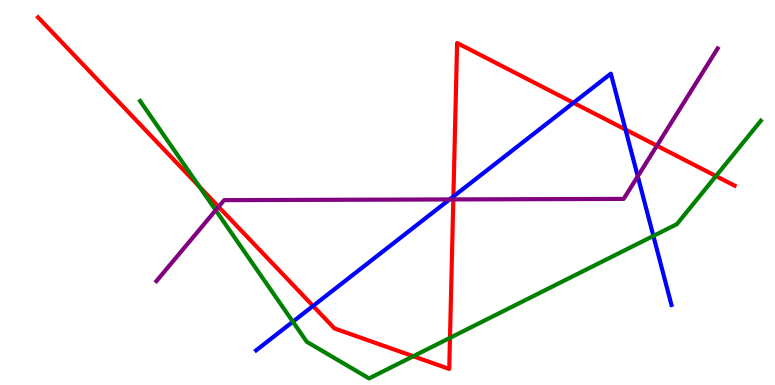[{'lines': ['blue', 'red'], 'intersections': [{'x': 4.04, 'y': 2.05}, {'x': 5.85, 'y': 4.9}, {'x': 7.4, 'y': 7.33}, {'x': 8.07, 'y': 6.63}]}, {'lines': ['green', 'red'], 'intersections': [{'x': 2.57, 'y': 5.15}, {'x': 5.33, 'y': 0.747}, {'x': 5.81, 'y': 1.22}, {'x': 9.24, 'y': 5.43}]}, {'lines': ['purple', 'red'], 'intersections': [{'x': 2.82, 'y': 4.63}, {'x': 5.85, 'y': 4.82}, {'x': 8.48, 'y': 6.22}]}, {'lines': ['blue', 'green'], 'intersections': [{'x': 3.78, 'y': 1.64}, {'x': 8.43, 'y': 3.87}]}, {'lines': ['blue', 'purple'], 'intersections': [{'x': 5.8, 'y': 4.82}, {'x': 8.23, 'y': 5.42}]}, {'lines': ['green', 'purple'], 'intersections': [{'x': 2.78, 'y': 4.54}]}]